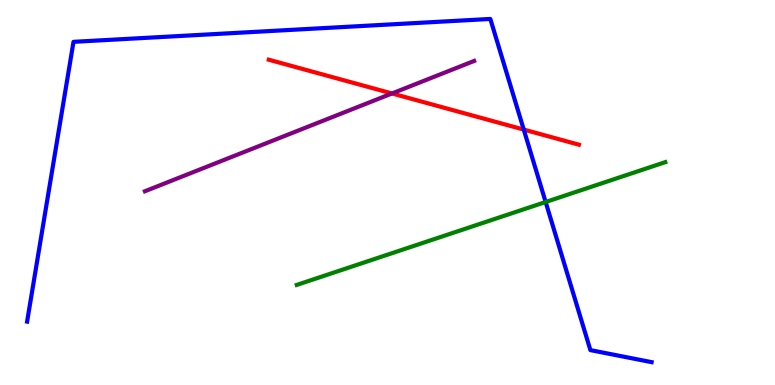[{'lines': ['blue', 'red'], 'intersections': [{'x': 6.76, 'y': 6.63}]}, {'lines': ['green', 'red'], 'intersections': []}, {'lines': ['purple', 'red'], 'intersections': [{'x': 5.06, 'y': 7.57}]}, {'lines': ['blue', 'green'], 'intersections': [{'x': 7.04, 'y': 4.75}]}, {'lines': ['blue', 'purple'], 'intersections': []}, {'lines': ['green', 'purple'], 'intersections': []}]